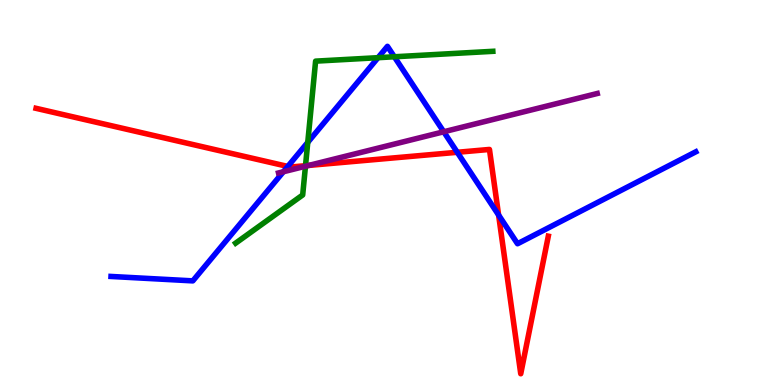[{'lines': ['blue', 'red'], 'intersections': [{'x': 3.71, 'y': 5.68}, {'x': 5.9, 'y': 6.04}, {'x': 6.43, 'y': 4.41}]}, {'lines': ['green', 'red'], 'intersections': [{'x': 3.94, 'y': 5.7}]}, {'lines': ['purple', 'red'], 'intersections': [{'x': 3.98, 'y': 5.7}]}, {'lines': ['blue', 'green'], 'intersections': [{'x': 3.97, 'y': 6.3}, {'x': 4.88, 'y': 8.5}, {'x': 5.09, 'y': 8.53}]}, {'lines': ['blue', 'purple'], 'intersections': [{'x': 3.66, 'y': 5.54}, {'x': 5.73, 'y': 6.58}]}, {'lines': ['green', 'purple'], 'intersections': [{'x': 3.94, 'y': 5.68}]}]